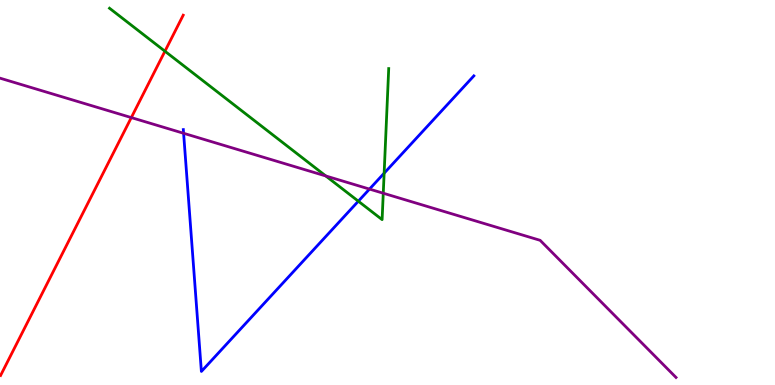[{'lines': ['blue', 'red'], 'intersections': []}, {'lines': ['green', 'red'], 'intersections': [{'x': 2.13, 'y': 8.67}]}, {'lines': ['purple', 'red'], 'intersections': [{'x': 1.69, 'y': 6.95}]}, {'lines': ['blue', 'green'], 'intersections': [{'x': 4.62, 'y': 4.77}, {'x': 4.96, 'y': 5.5}]}, {'lines': ['blue', 'purple'], 'intersections': [{'x': 2.37, 'y': 6.54}, {'x': 4.77, 'y': 5.09}]}, {'lines': ['green', 'purple'], 'intersections': [{'x': 4.2, 'y': 5.43}, {'x': 4.95, 'y': 4.98}]}]